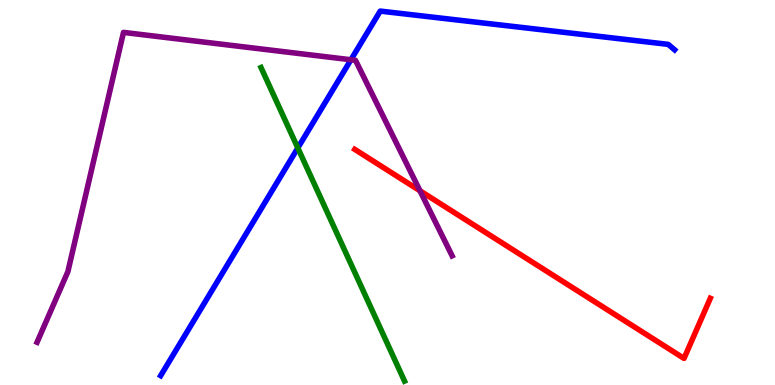[{'lines': ['blue', 'red'], 'intersections': []}, {'lines': ['green', 'red'], 'intersections': []}, {'lines': ['purple', 'red'], 'intersections': [{'x': 5.42, 'y': 5.04}]}, {'lines': ['blue', 'green'], 'intersections': [{'x': 3.84, 'y': 6.16}]}, {'lines': ['blue', 'purple'], 'intersections': [{'x': 4.53, 'y': 8.45}]}, {'lines': ['green', 'purple'], 'intersections': []}]